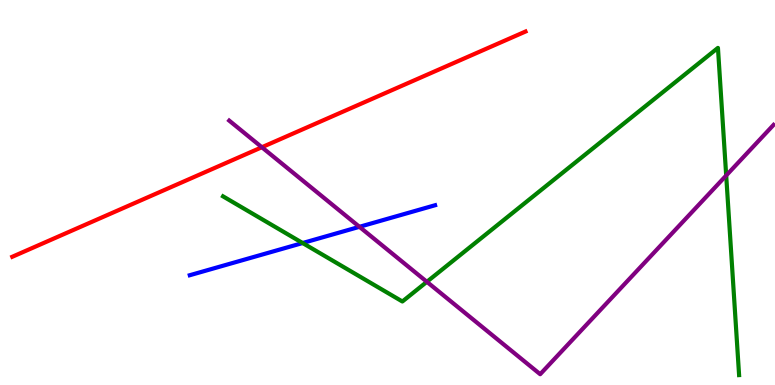[{'lines': ['blue', 'red'], 'intersections': []}, {'lines': ['green', 'red'], 'intersections': []}, {'lines': ['purple', 'red'], 'intersections': [{'x': 3.38, 'y': 6.18}]}, {'lines': ['blue', 'green'], 'intersections': [{'x': 3.9, 'y': 3.69}]}, {'lines': ['blue', 'purple'], 'intersections': [{'x': 4.64, 'y': 4.11}]}, {'lines': ['green', 'purple'], 'intersections': [{'x': 5.51, 'y': 2.68}, {'x': 9.37, 'y': 5.44}]}]